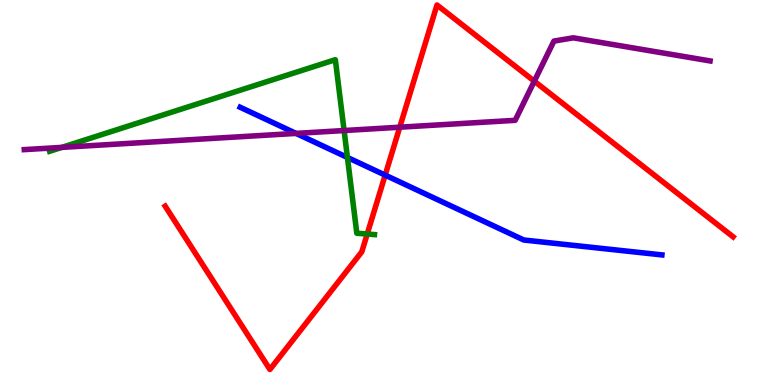[{'lines': ['blue', 'red'], 'intersections': [{'x': 4.97, 'y': 5.45}]}, {'lines': ['green', 'red'], 'intersections': [{'x': 4.74, 'y': 3.92}]}, {'lines': ['purple', 'red'], 'intersections': [{'x': 5.16, 'y': 6.7}, {'x': 6.89, 'y': 7.89}]}, {'lines': ['blue', 'green'], 'intersections': [{'x': 4.48, 'y': 5.91}]}, {'lines': ['blue', 'purple'], 'intersections': [{'x': 3.82, 'y': 6.54}]}, {'lines': ['green', 'purple'], 'intersections': [{'x': 0.798, 'y': 6.17}, {'x': 4.44, 'y': 6.61}]}]